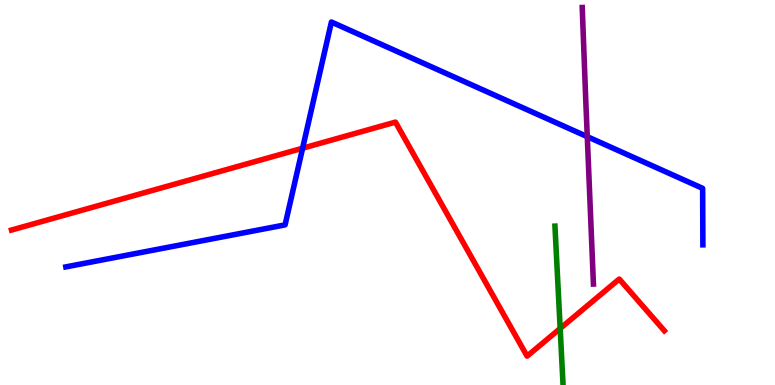[{'lines': ['blue', 'red'], 'intersections': [{'x': 3.9, 'y': 6.15}]}, {'lines': ['green', 'red'], 'intersections': [{'x': 7.23, 'y': 1.47}]}, {'lines': ['purple', 'red'], 'intersections': []}, {'lines': ['blue', 'green'], 'intersections': []}, {'lines': ['blue', 'purple'], 'intersections': [{'x': 7.58, 'y': 6.45}]}, {'lines': ['green', 'purple'], 'intersections': []}]